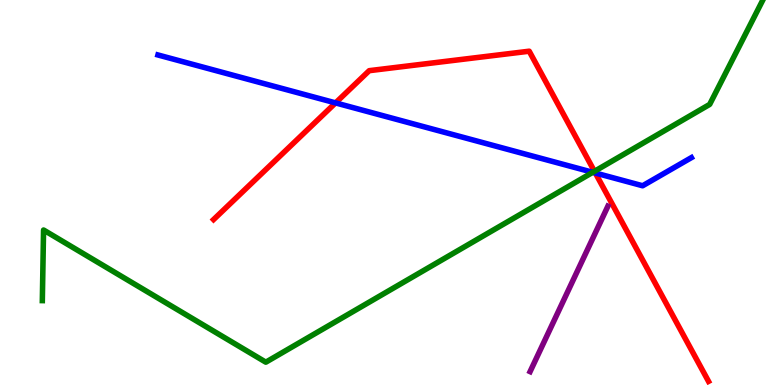[{'lines': ['blue', 'red'], 'intersections': [{'x': 4.33, 'y': 7.33}, {'x': 7.68, 'y': 5.51}]}, {'lines': ['green', 'red'], 'intersections': [{'x': 7.67, 'y': 5.55}]}, {'lines': ['purple', 'red'], 'intersections': []}, {'lines': ['blue', 'green'], 'intersections': [{'x': 7.65, 'y': 5.52}]}, {'lines': ['blue', 'purple'], 'intersections': []}, {'lines': ['green', 'purple'], 'intersections': []}]